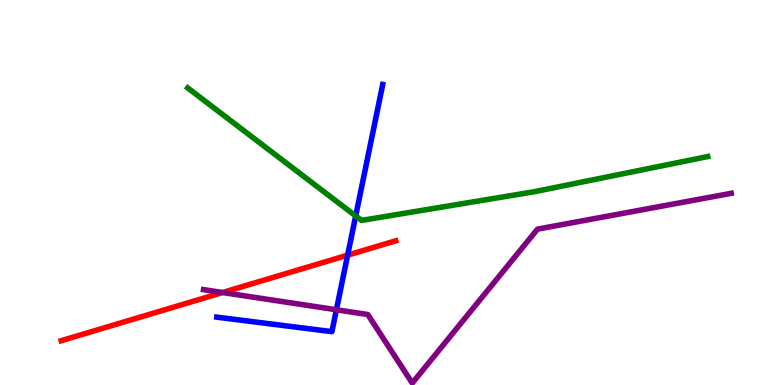[{'lines': ['blue', 'red'], 'intersections': [{'x': 4.49, 'y': 3.37}]}, {'lines': ['green', 'red'], 'intersections': []}, {'lines': ['purple', 'red'], 'intersections': [{'x': 2.87, 'y': 2.4}]}, {'lines': ['blue', 'green'], 'intersections': [{'x': 4.59, 'y': 4.39}]}, {'lines': ['blue', 'purple'], 'intersections': [{'x': 4.34, 'y': 1.95}]}, {'lines': ['green', 'purple'], 'intersections': []}]